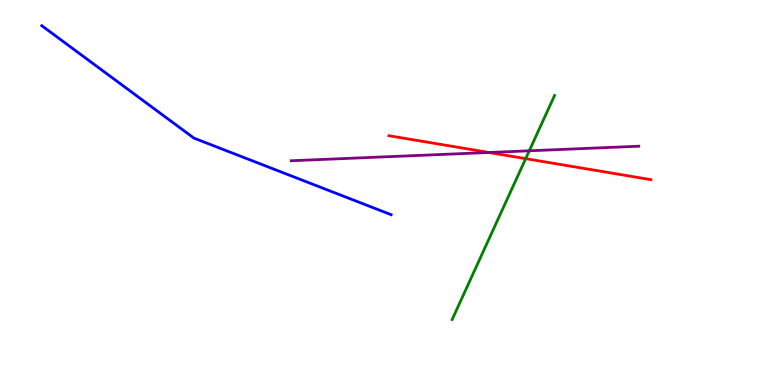[{'lines': ['blue', 'red'], 'intersections': []}, {'lines': ['green', 'red'], 'intersections': [{'x': 6.78, 'y': 5.88}]}, {'lines': ['purple', 'red'], 'intersections': [{'x': 6.31, 'y': 6.04}]}, {'lines': ['blue', 'green'], 'intersections': []}, {'lines': ['blue', 'purple'], 'intersections': []}, {'lines': ['green', 'purple'], 'intersections': [{'x': 6.83, 'y': 6.08}]}]